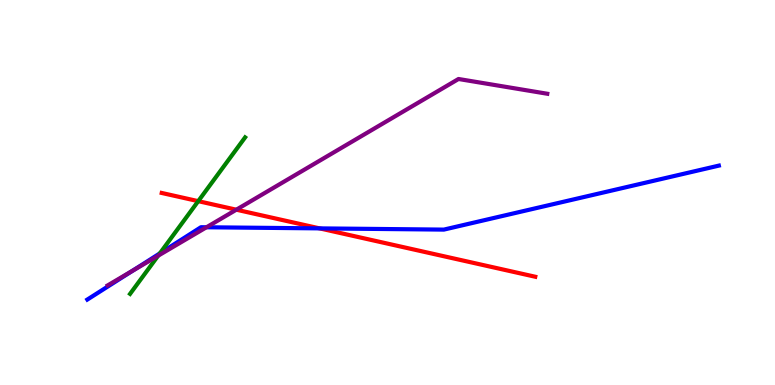[{'lines': ['blue', 'red'], 'intersections': [{'x': 4.12, 'y': 4.07}]}, {'lines': ['green', 'red'], 'intersections': [{'x': 2.56, 'y': 4.78}]}, {'lines': ['purple', 'red'], 'intersections': [{'x': 3.05, 'y': 4.55}]}, {'lines': ['blue', 'green'], 'intersections': [{'x': 2.06, 'y': 3.42}]}, {'lines': ['blue', 'purple'], 'intersections': [{'x': 1.71, 'y': 2.97}, {'x': 2.66, 'y': 4.1}]}, {'lines': ['green', 'purple'], 'intersections': [{'x': 2.04, 'y': 3.36}]}]